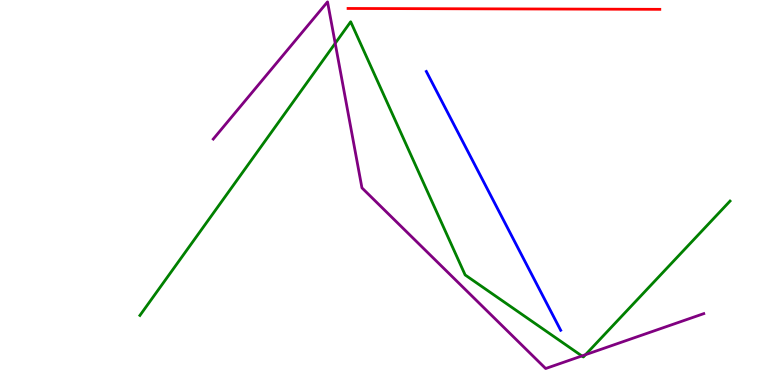[{'lines': ['blue', 'red'], 'intersections': []}, {'lines': ['green', 'red'], 'intersections': []}, {'lines': ['purple', 'red'], 'intersections': []}, {'lines': ['blue', 'green'], 'intersections': []}, {'lines': ['blue', 'purple'], 'intersections': []}, {'lines': ['green', 'purple'], 'intersections': [{'x': 4.33, 'y': 8.87}, {'x': 7.51, 'y': 0.754}, {'x': 7.55, 'y': 0.787}]}]